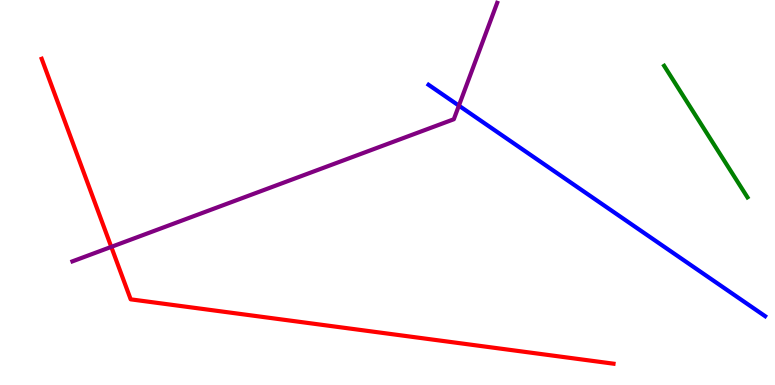[{'lines': ['blue', 'red'], 'intersections': []}, {'lines': ['green', 'red'], 'intersections': []}, {'lines': ['purple', 'red'], 'intersections': [{'x': 1.44, 'y': 3.59}]}, {'lines': ['blue', 'green'], 'intersections': []}, {'lines': ['blue', 'purple'], 'intersections': [{'x': 5.92, 'y': 7.26}]}, {'lines': ['green', 'purple'], 'intersections': []}]